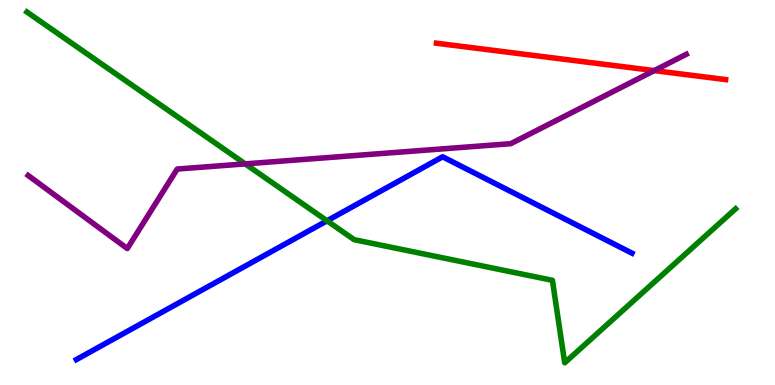[{'lines': ['blue', 'red'], 'intersections': []}, {'lines': ['green', 'red'], 'intersections': []}, {'lines': ['purple', 'red'], 'intersections': [{'x': 8.44, 'y': 8.17}]}, {'lines': ['blue', 'green'], 'intersections': [{'x': 4.22, 'y': 4.26}]}, {'lines': ['blue', 'purple'], 'intersections': []}, {'lines': ['green', 'purple'], 'intersections': [{'x': 3.16, 'y': 5.74}]}]